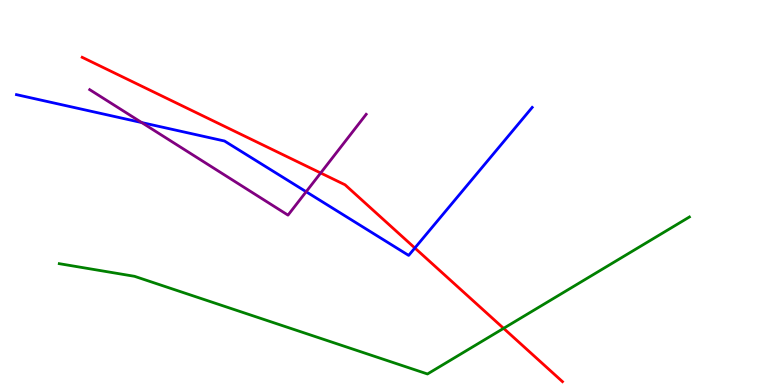[{'lines': ['blue', 'red'], 'intersections': [{'x': 5.35, 'y': 3.56}]}, {'lines': ['green', 'red'], 'intersections': [{'x': 6.5, 'y': 1.47}]}, {'lines': ['purple', 'red'], 'intersections': [{'x': 4.14, 'y': 5.51}]}, {'lines': ['blue', 'green'], 'intersections': []}, {'lines': ['blue', 'purple'], 'intersections': [{'x': 1.83, 'y': 6.82}, {'x': 3.95, 'y': 5.02}]}, {'lines': ['green', 'purple'], 'intersections': []}]